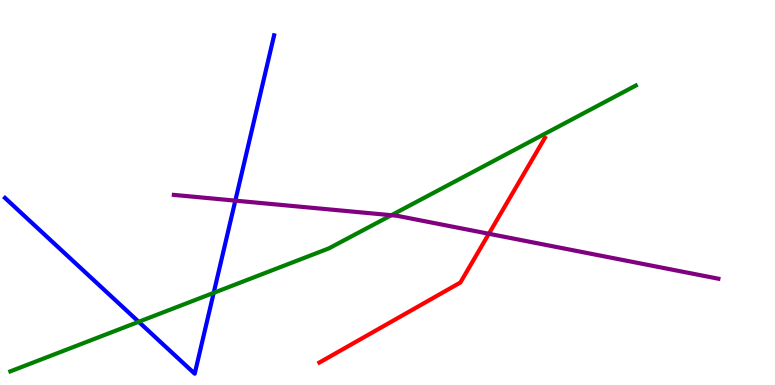[{'lines': ['blue', 'red'], 'intersections': []}, {'lines': ['green', 'red'], 'intersections': []}, {'lines': ['purple', 'red'], 'intersections': [{'x': 6.31, 'y': 3.93}]}, {'lines': ['blue', 'green'], 'intersections': [{'x': 1.79, 'y': 1.64}, {'x': 2.76, 'y': 2.39}]}, {'lines': ['blue', 'purple'], 'intersections': [{'x': 3.04, 'y': 4.79}]}, {'lines': ['green', 'purple'], 'intersections': [{'x': 5.05, 'y': 4.41}]}]